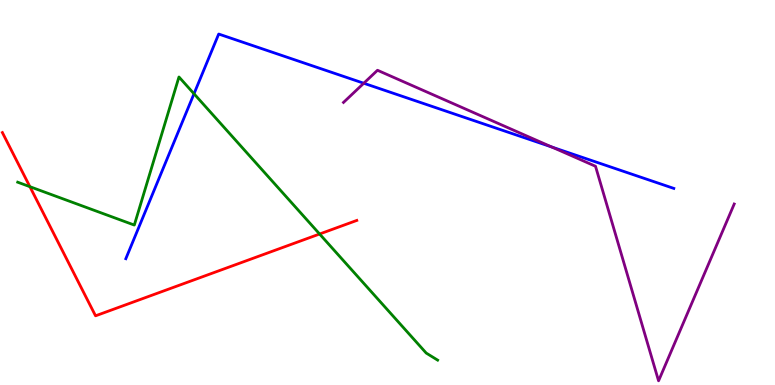[{'lines': ['blue', 'red'], 'intersections': []}, {'lines': ['green', 'red'], 'intersections': [{'x': 0.386, 'y': 5.15}, {'x': 4.12, 'y': 3.92}]}, {'lines': ['purple', 'red'], 'intersections': []}, {'lines': ['blue', 'green'], 'intersections': [{'x': 2.5, 'y': 7.56}]}, {'lines': ['blue', 'purple'], 'intersections': [{'x': 4.69, 'y': 7.84}, {'x': 7.12, 'y': 6.18}]}, {'lines': ['green', 'purple'], 'intersections': []}]